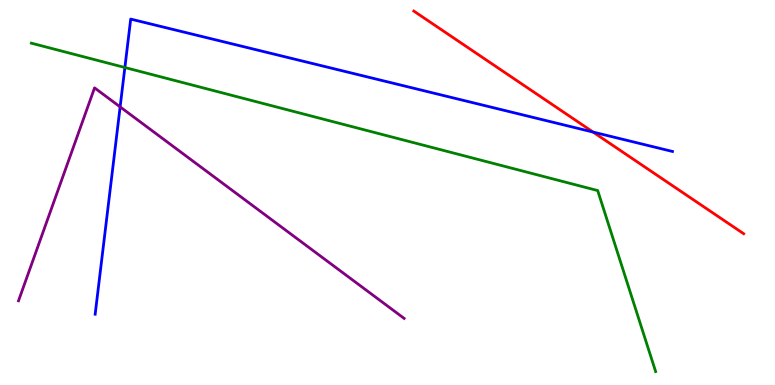[{'lines': ['blue', 'red'], 'intersections': [{'x': 7.65, 'y': 6.57}]}, {'lines': ['green', 'red'], 'intersections': []}, {'lines': ['purple', 'red'], 'intersections': []}, {'lines': ['blue', 'green'], 'intersections': [{'x': 1.61, 'y': 8.25}]}, {'lines': ['blue', 'purple'], 'intersections': [{'x': 1.55, 'y': 7.22}]}, {'lines': ['green', 'purple'], 'intersections': []}]